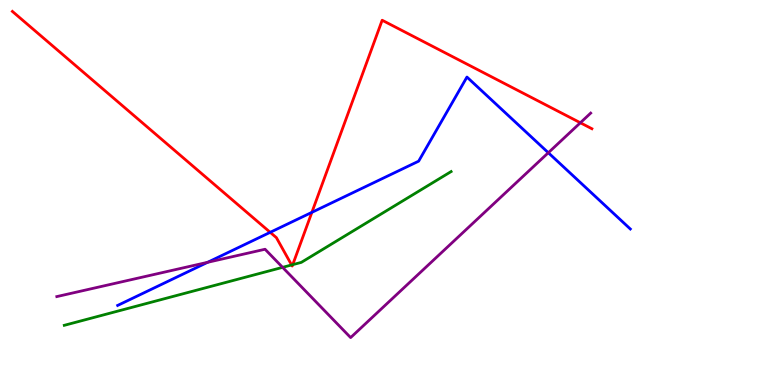[{'lines': ['blue', 'red'], 'intersections': [{'x': 3.49, 'y': 3.97}, {'x': 4.02, 'y': 4.48}]}, {'lines': ['green', 'red'], 'intersections': [{'x': 3.76, 'y': 3.12}, {'x': 3.78, 'y': 3.13}]}, {'lines': ['purple', 'red'], 'intersections': [{'x': 7.49, 'y': 6.81}]}, {'lines': ['blue', 'green'], 'intersections': []}, {'lines': ['blue', 'purple'], 'intersections': [{'x': 2.68, 'y': 3.19}, {'x': 7.08, 'y': 6.03}]}, {'lines': ['green', 'purple'], 'intersections': [{'x': 3.65, 'y': 3.06}]}]